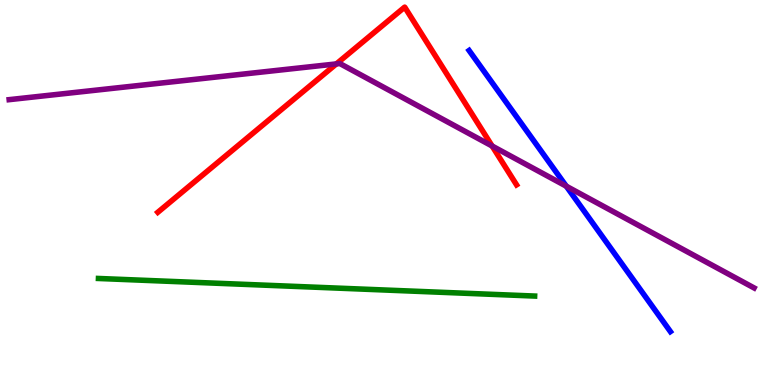[{'lines': ['blue', 'red'], 'intersections': []}, {'lines': ['green', 'red'], 'intersections': []}, {'lines': ['purple', 'red'], 'intersections': [{'x': 4.34, 'y': 8.34}, {'x': 6.35, 'y': 6.21}]}, {'lines': ['blue', 'green'], 'intersections': []}, {'lines': ['blue', 'purple'], 'intersections': [{'x': 7.31, 'y': 5.16}]}, {'lines': ['green', 'purple'], 'intersections': []}]